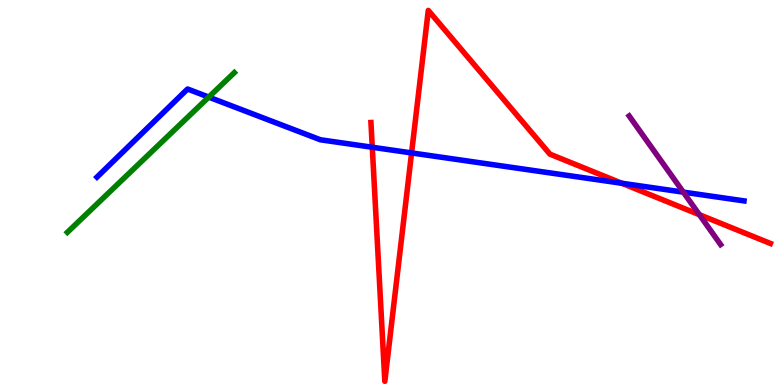[{'lines': ['blue', 'red'], 'intersections': [{'x': 4.8, 'y': 6.18}, {'x': 5.31, 'y': 6.03}, {'x': 8.02, 'y': 5.24}]}, {'lines': ['green', 'red'], 'intersections': []}, {'lines': ['purple', 'red'], 'intersections': [{'x': 9.02, 'y': 4.42}]}, {'lines': ['blue', 'green'], 'intersections': [{'x': 2.69, 'y': 7.48}]}, {'lines': ['blue', 'purple'], 'intersections': [{'x': 8.82, 'y': 5.01}]}, {'lines': ['green', 'purple'], 'intersections': []}]